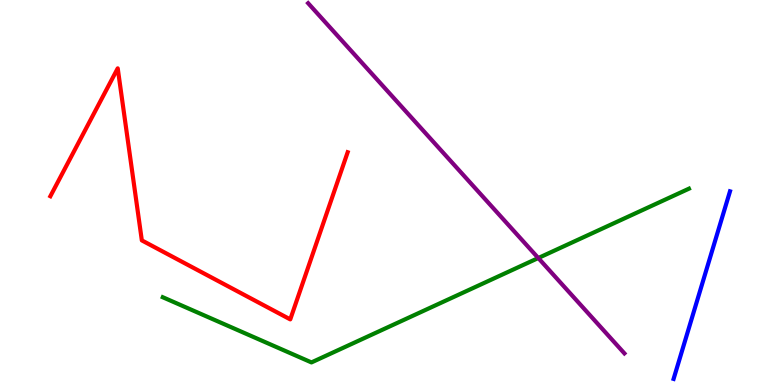[{'lines': ['blue', 'red'], 'intersections': []}, {'lines': ['green', 'red'], 'intersections': []}, {'lines': ['purple', 'red'], 'intersections': []}, {'lines': ['blue', 'green'], 'intersections': []}, {'lines': ['blue', 'purple'], 'intersections': []}, {'lines': ['green', 'purple'], 'intersections': [{'x': 6.95, 'y': 3.3}]}]